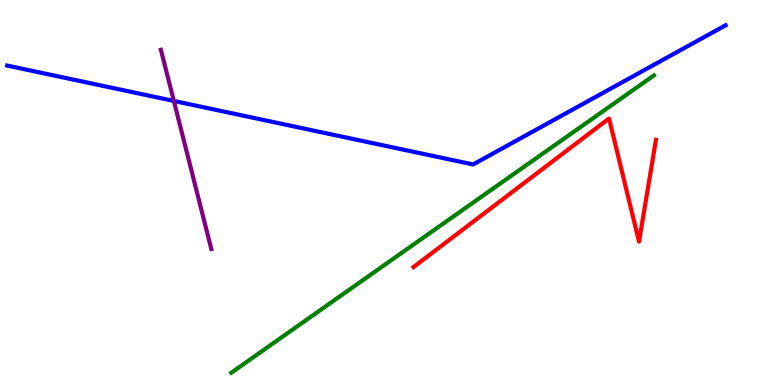[{'lines': ['blue', 'red'], 'intersections': []}, {'lines': ['green', 'red'], 'intersections': []}, {'lines': ['purple', 'red'], 'intersections': []}, {'lines': ['blue', 'green'], 'intersections': []}, {'lines': ['blue', 'purple'], 'intersections': [{'x': 2.24, 'y': 7.38}]}, {'lines': ['green', 'purple'], 'intersections': []}]